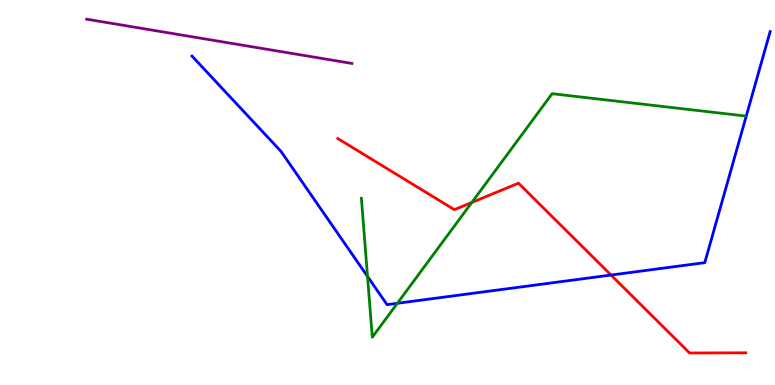[{'lines': ['blue', 'red'], 'intersections': [{'x': 7.88, 'y': 2.86}]}, {'lines': ['green', 'red'], 'intersections': [{'x': 6.09, 'y': 4.74}]}, {'lines': ['purple', 'red'], 'intersections': []}, {'lines': ['blue', 'green'], 'intersections': [{'x': 4.74, 'y': 2.82}, {'x': 5.13, 'y': 2.12}]}, {'lines': ['blue', 'purple'], 'intersections': []}, {'lines': ['green', 'purple'], 'intersections': []}]